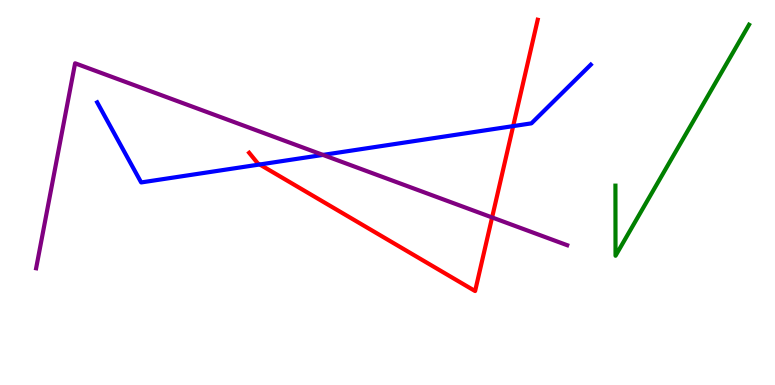[{'lines': ['blue', 'red'], 'intersections': [{'x': 3.35, 'y': 5.73}, {'x': 6.62, 'y': 6.72}]}, {'lines': ['green', 'red'], 'intersections': []}, {'lines': ['purple', 'red'], 'intersections': [{'x': 6.35, 'y': 4.35}]}, {'lines': ['blue', 'green'], 'intersections': []}, {'lines': ['blue', 'purple'], 'intersections': [{'x': 4.17, 'y': 5.98}]}, {'lines': ['green', 'purple'], 'intersections': []}]